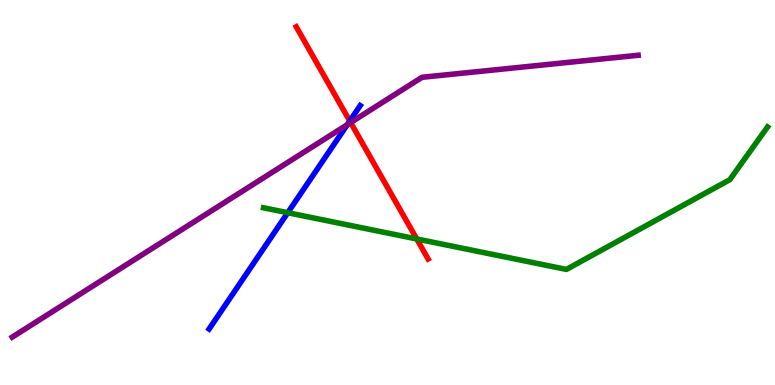[{'lines': ['blue', 'red'], 'intersections': [{'x': 4.51, 'y': 6.86}]}, {'lines': ['green', 'red'], 'intersections': [{'x': 5.38, 'y': 3.79}]}, {'lines': ['purple', 'red'], 'intersections': [{'x': 4.52, 'y': 6.82}]}, {'lines': ['blue', 'green'], 'intersections': [{'x': 3.71, 'y': 4.47}]}, {'lines': ['blue', 'purple'], 'intersections': [{'x': 4.48, 'y': 6.76}]}, {'lines': ['green', 'purple'], 'intersections': []}]